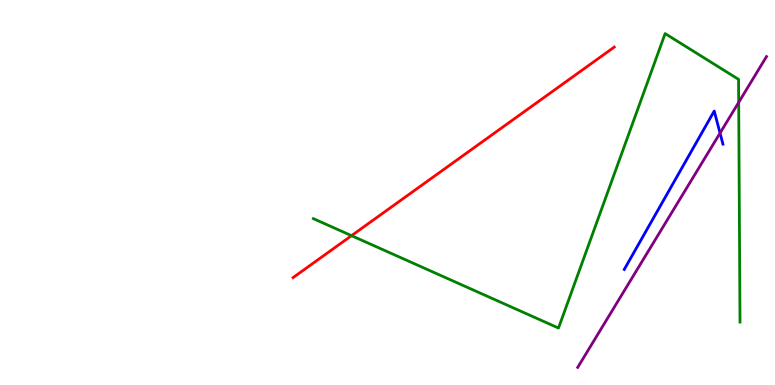[{'lines': ['blue', 'red'], 'intersections': []}, {'lines': ['green', 'red'], 'intersections': [{'x': 4.54, 'y': 3.88}]}, {'lines': ['purple', 'red'], 'intersections': []}, {'lines': ['blue', 'green'], 'intersections': []}, {'lines': ['blue', 'purple'], 'intersections': [{'x': 9.29, 'y': 6.54}]}, {'lines': ['green', 'purple'], 'intersections': [{'x': 9.53, 'y': 7.34}]}]